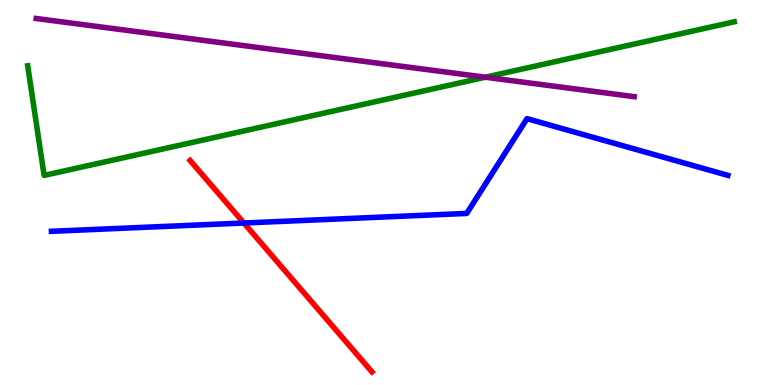[{'lines': ['blue', 'red'], 'intersections': [{'x': 3.15, 'y': 4.21}]}, {'lines': ['green', 'red'], 'intersections': []}, {'lines': ['purple', 'red'], 'intersections': []}, {'lines': ['blue', 'green'], 'intersections': []}, {'lines': ['blue', 'purple'], 'intersections': []}, {'lines': ['green', 'purple'], 'intersections': [{'x': 6.26, 'y': 7.99}]}]